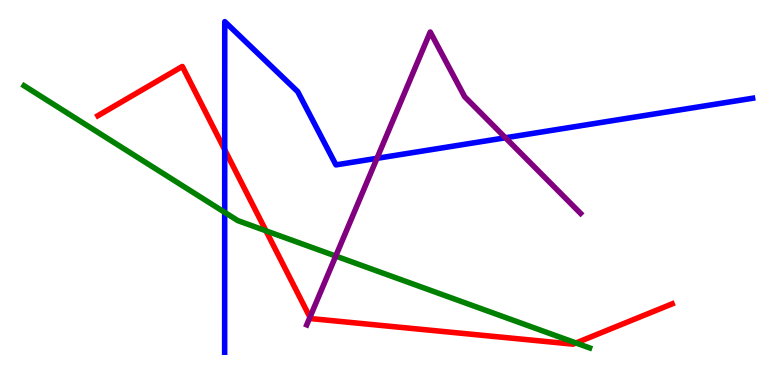[{'lines': ['blue', 'red'], 'intersections': [{'x': 2.9, 'y': 6.11}]}, {'lines': ['green', 'red'], 'intersections': [{'x': 3.43, 'y': 4.0}, {'x': 7.43, 'y': 1.09}]}, {'lines': ['purple', 'red'], 'intersections': [{'x': 4.0, 'y': 1.76}]}, {'lines': ['blue', 'green'], 'intersections': [{'x': 2.9, 'y': 4.48}]}, {'lines': ['blue', 'purple'], 'intersections': [{'x': 4.86, 'y': 5.89}, {'x': 6.52, 'y': 6.42}]}, {'lines': ['green', 'purple'], 'intersections': [{'x': 4.33, 'y': 3.35}]}]